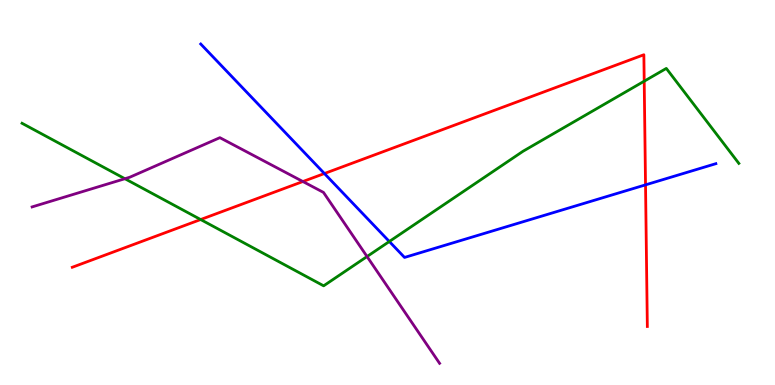[{'lines': ['blue', 'red'], 'intersections': [{'x': 4.19, 'y': 5.49}, {'x': 8.33, 'y': 5.2}]}, {'lines': ['green', 'red'], 'intersections': [{'x': 2.59, 'y': 4.3}, {'x': 8.31, 'y': 7.89}]}, {'lines': ['purple', 'red'], 'intersections': [{'x': 3.91, 'y': 5.28}]}, {'lines': ['blue', 'green'], 'intersections': [{'x': 5.02, 'y': 3.73}]}, {'lines': ['blue', 'purple'], 'intersections': []}, {'lines': ['green', 'purple'], 'intersections': [{'x': 1.61, 'y': 5.36}, {'x': 4.74, 'y': 3.34}]}]